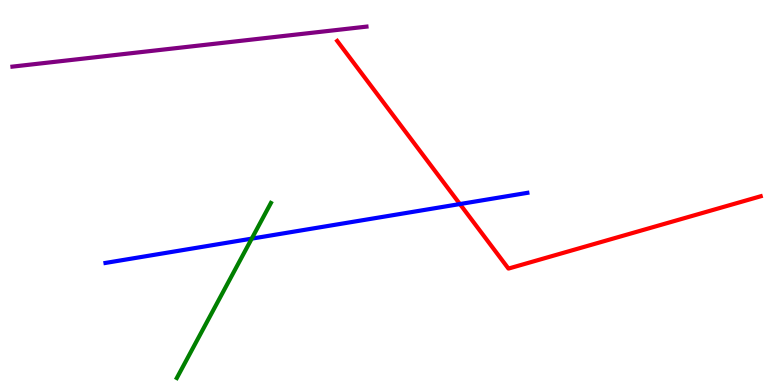[{'lines': ['blue', 'red'], 'intersections': [{'x': 5.93, 'y': 4.7}]}, {'lines': ['green', 'red'], 'intersections': []}, {'lines': ['purple', 'red'], 'intersections': []}, {'lines': ['blue', 'green'], 'intersections': [{'x': 3.25, 'y': 3.8}]}, {'lines': ['blue', 'purple'], 'intersections': []}, {'lines': ['green', 'purple'], 'intersections': []}]